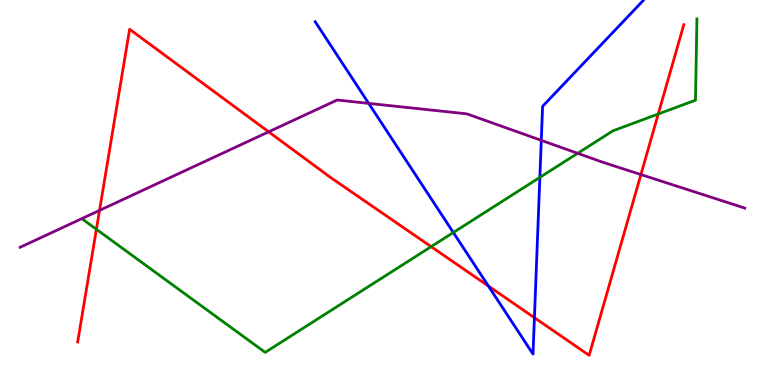[{'lines': ['blue', 'red'], 'intersections': [{'x': 6.3, 'y': 2.57}, {'x': 6.9, 'y': 1.75}]}, {'lines': ['green', 'red'], 'intersections': [{'x': 1.24, 'y': 4.04}, {'x': 5.56, 'y': 3.59}, {'x': 8.49, 'y': 7.04}]}, {'lines': ['purple', 'red'], 'intersections': [{'x': 1.28, 'y': 4.53}, {'x': 3.47, 'y': 6.58}, {'x': 8.27, 'y': 5.47}]}, {'lines': ['blue', 'green'], 'intersections': [{'x': 5.85, 'y': 3.96}, {'x': 6.97, 'y': 5.39}]}, {'lines': ['blue', 'purple'], 'intersections': [{'x': 4.76, 'y': 7.31}, {'x': 6.98, 'y': 6.35}]}, {'lines': ['green', 'purple'], 'intersections': [{'x': 7.45, 'y': 6.02}]}]